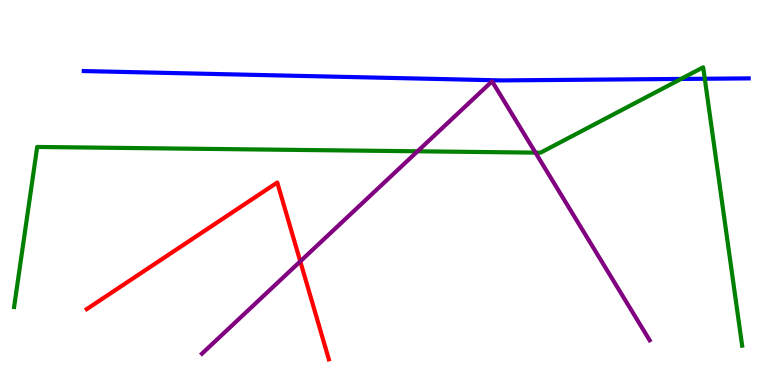[{'lines': ['blue', 'red'], 'intersections': []}, {'lines': ['green', 'red'], 'intersections': []}, {'lines': ['purple', 'red'], 'intersections': [{'x': 3.87, 'y': 3.21}]}, {'lines': ['blue', 'green'], 'intersections': [{'x': 8.79, 'y': 7.95}, {'x': 9.09, 'y': 7.95}]}, {'lines': ['blue', 'purple'], 'intersections': []}, {'lines': ['green', 'purple'], 'intersections': [{'x': 5.39, 'y': 6.07}, {'x': 6.91, 'y': 6.04}]}]